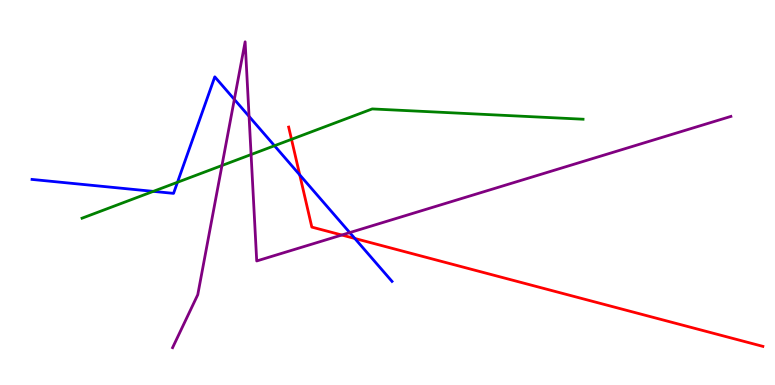[{'lines': ['blue', 'red'], 'intersections': [{'x': 3.87, 'y': 5.46}, {'x': 4.58, 'y': 3.81}]}, {'lines': ['green', 'red'], 'intersections': [{'x': 3.76, 'y': 6.38}]}, {'lines': ['purple', 'red'], 'intersections': [{'x': 4.41, 'y': 3.9}]}, {'lines': ['blue', 'green'], 'intersections': [{'x': 1.98, 'y': 5.03}, {'x': 2.29, 'y': 5.27}, {'x': 3.54, 'y': 6.21}]}, {'lines': ['blue', 'purple'], 'intersections': [{'x': 3.02, 'y': 7.42}, {'x': 3.21, 'y': 6.98}, {'x': 4.51, 'y': 3.96}]}, {'lines': ['green', 'purple'], 'intersections': [{'x': 2.86, 'y': 5.7}, {'x': 3.24, 'y': 5.99}]}]